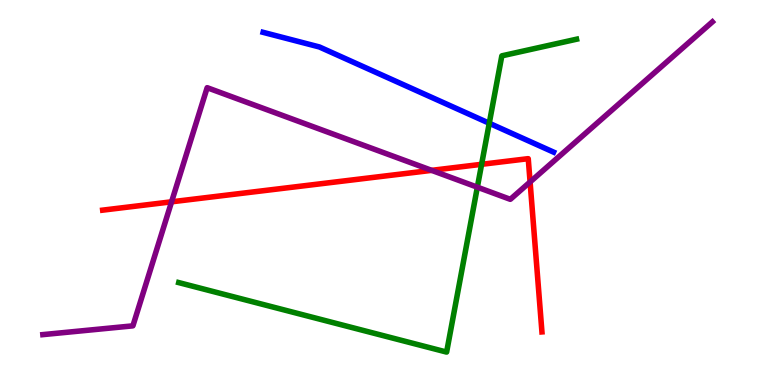[{'lines': ['blue', 'red'], 'intersections': []}, {'lines': ['green', 'red'], 'intersections': [{'x': 6.21, 'y': 5.73}]}, {'lines': ['purple', 'red'], 'intersections': [{'x': 2.21, 'y': 4.76}, {'x': 5.57, 'y': 5.58}, {'x': 6.84, 'y': 5.27}]}, {'lines': ['blue', 'green'], 'intersections': [{'x': 6.31, 'y': 6.8}]}, {'lines': ['blue', 'purple'], 'intersections': []}, {'lines': ['green', 'purple'], 'intersections': [{'x': 6.16, 'y': 5.14}]}]